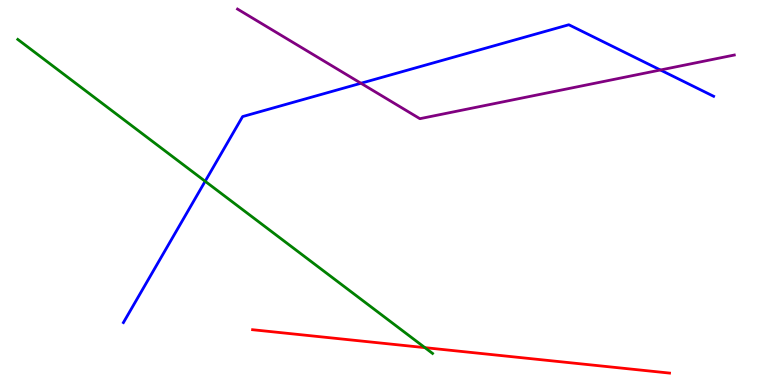[{'lines': ['blue', 'red'], 'intersections': []}, {'lines': ['green', 'red'], 'intersections': [{'x': 5.48, 'y': 0.97}]}, {'lines': ['purple', 'red'], 'intersections': []}, {'lines': ['blue', 'green'], 'intersections': [{'x': 2.65, 'y': 5.29}]}, {'lines': ['blue', 'purple'], 'intersections': [{'x': 4.66, 'y': 7.84}, {'x': 8.52, 'y': 8.18}]}, {'lines': ['green', 'purple'], 'intersections': []}]